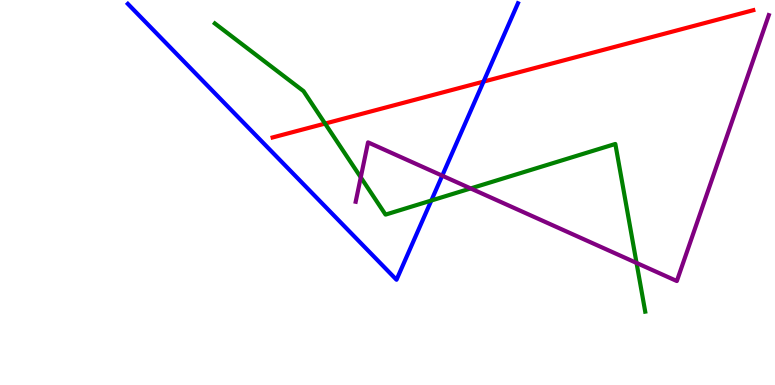[{'lines': ['blue', 'red'], 'intersections': [{'x': 6.24, 'y': 7.88}]}, {'lines': ['green', 'red'], 'intersections': [{'x': 4.19, 'y': 6.79}]}, {'lines': ['purple', 'red'], 'intersections': []}, {'lines': ['blue', 'green'], 'intersections': [{'x': 5.57, 'y': 4.79}]}, {'lines': ['blue', 'purple'], 'intersections': [{'x': 5.71, 'y': 5.44}]}, {'lines': ['green', 'purple'], 'intersections': [{'x': 4.66, 'y': 5.39}, {'x': 6.07, 'y': 5.11}, {'x': 8.21, 'y': 3.17}]}]